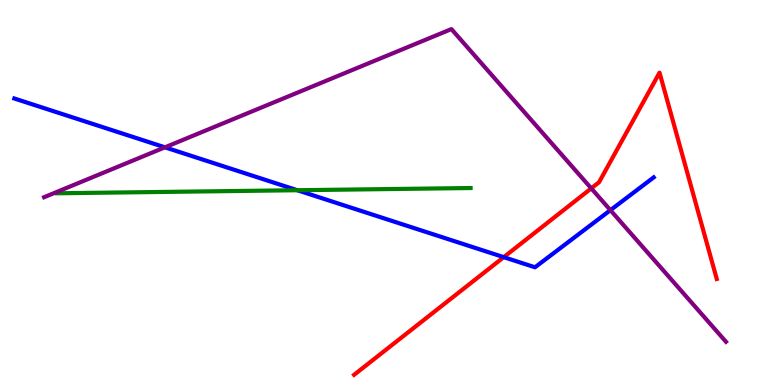[{'lines': ['blue', 'red'], 'intersections': [{'x': 6.5, 'y': 3.32}]}, {'lines': ['green', 'red'], 'intersections': []}, {'lines': ['purple', 'red'], 'intersections': [{'x': 7.63, 'y': 5.11}]}, {'lines': ['blue', 'green'], 'intersections': [{'x': 3.84, 'y': 5.06}]}, {'lines': ['blue', 'purple'], 'intersections': [{'x': 2.13, 'y': 6.17}, {'x': 7.88, 'y': 4.54}]}, {'lines': ['green', 'purple'], 'intersections': []}]